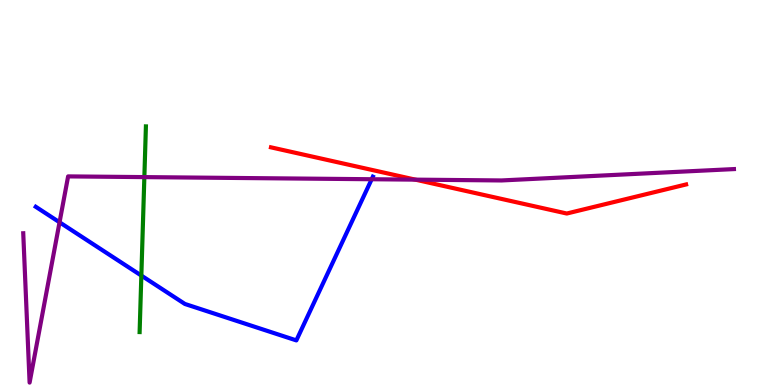[{'lines': ['blue', 'red'], 'intersections': []}, {'lines': ['green', 'red'], 'intersections': []}, {'lines': ['purple', 'red'], 'intersections': [{'x': 5.36, 'y': 5.33}]}, {'lines': ['blue', 'green'], 'intersections': [{'x': 1.82, 'y': 2.84}]}, {'lines': ['blue', 'purple'], 'intersections': [{'x': 0.768, 'y': 4.23}, {'x': 4.8, 'y': 5.34}]}, {'lines': ['green', 'purple'], 'intersections': [{'x': 1.86, 'y': 5.4}]}]